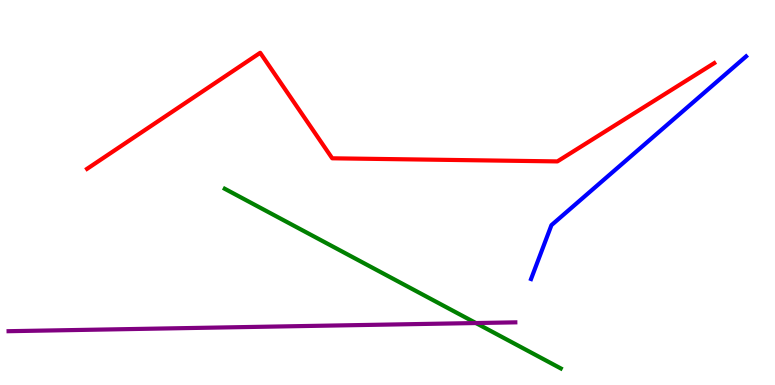[{'lines': ['blue', 'red'], 'intersections': []}, {'lines': ['green', 'red'], 'intersections': []}, {'lines': ['purple', 'red'], 'intersections': []}, {'lines': ['blue', 'green'], 'intersections': []}, {'lines': ['blue', 'purple'], 'intersections': []}, {'lines': ['green', 'purple'], 'intersections': [{'x': 6.14, 'y': 1.61}]}]